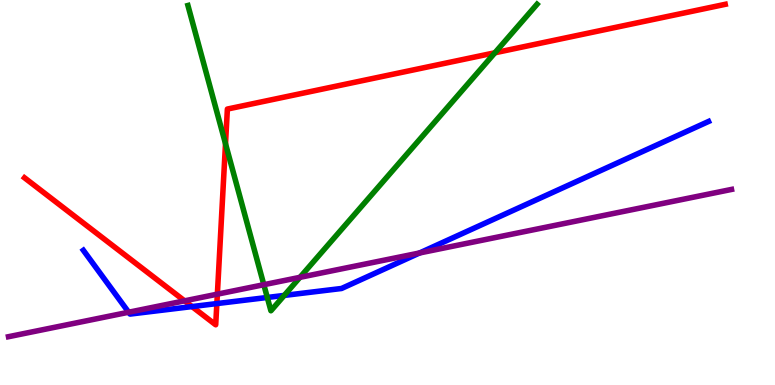[{'lines': ['blue', 'red'], 'intersections': [{'x': 2.48, 'y': 2.04}, {'x': 2.8, 'y': 2.11}]}, {'lines': ['green', 'red'], 'intersections': [{'x': 2.91, 'y': 6.27}, {'x': 6.39, 'y': 8.63}]}, {'lines': ['purple', 'red'], 'intersections': [{'x': 2.38, 'y': 2.19}, {'x': 2.8, 'y': 2.36}]}, {'lines': ['blue', 'green'], 'intersections': [{'x': 3.45, 'y': 2.27}, {'x': 3.67, 'y': 2.33}]}, {'lines': ['blue', 'purple'], 'intersections': [{'x': 1.66, 'y': 1.89}, {'x': 5.41, 'y': 3.43}]}, {'lines': ['green', 'purple'], 'intersections': [{'x': 3.4, 'y': 2.61}, {'x': 3.87, 'y': 2.8}]}]